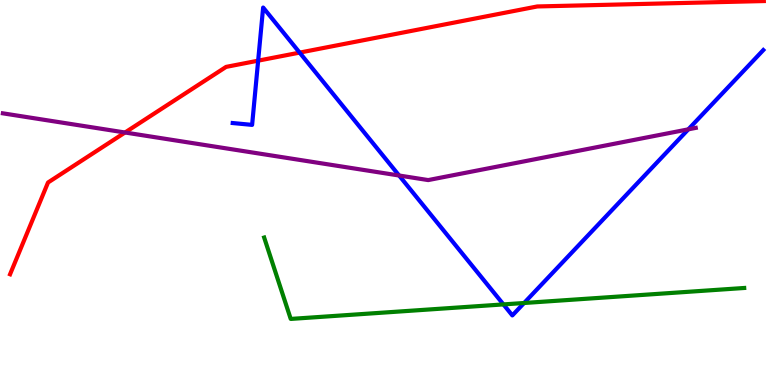[{'lines': ['blue', 'red'], 'intersections': [{'x': 3.33, 'y': 8.42}, {'x': 3.87, 'y': 8.63}]}, {'lines': ['green', 'red'], 'intersections': []}, {'lines': ['purple', 'red'], 'intersections': [{'x': 1.61, 'y': 6.56}]}, {'lines': ['blue', 'green'], 'intersections': [{'x': 6.5, 'y': 2.09}, {'x': 6.76, 'y': 2.13}]}, {'lines': ['blue', 'purple'], 'intersections': [{'x': 5.15, 'y': 5.44}, {'x': 8.88, 'y': 6.64}]}, {'lines': ['green', 'purple'], 'intersections': []}]